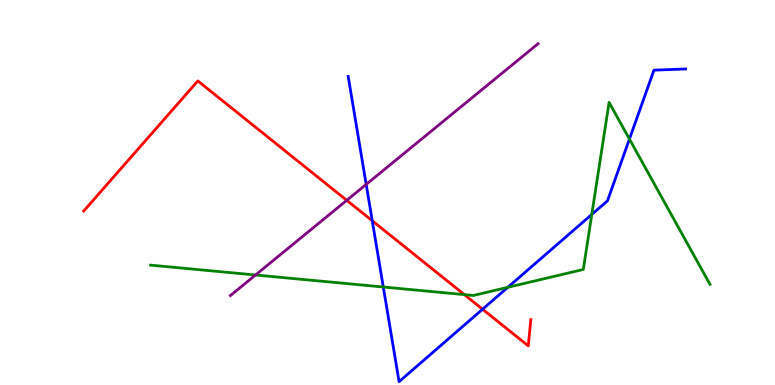[{'lines': ['blue', 'red'], 'intersections': [{'x': 4.8, 'y': 4.27}, {'x': 6.23, 'y': 1.97}]}, {'lines': ['green', 'red'], 'intersections': [{'x': 5.99, 'y': 2.35}]}, {'lines': ['purple', 'red'], 'intersections': [{'x': 4.47, 'y': 4.8}]}, {'lines': ['blue', 'green'], 'intersections': [{'x': 4.95, 'y': 2.55}, {'x': 6.55, 'y': 2.54}, {'x': 7.64, 'y': 4.43}, {'x': 8.12, 'y': 6.39}]}, {'lines': ['blue', 'purple'], 'intersections': [{'x': 4.73, 'y': 5.21}]}, {'lines': ['green', 'purple'], 'intersections': [{'x': 3.3, 'y': 2.86}]}]